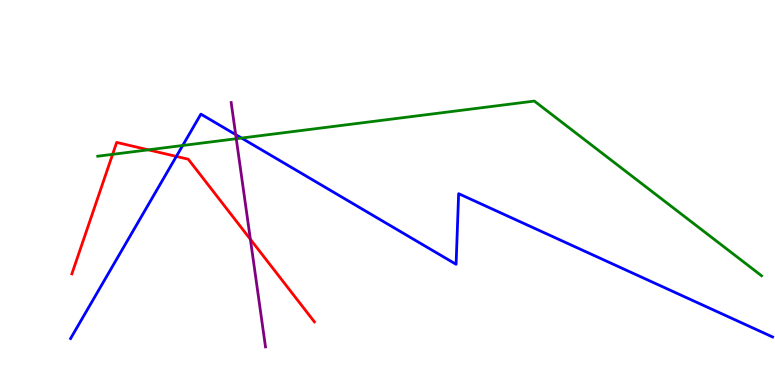[{'lines': ['blue', 'red'], 'intersections': [{'x': 2.28, 'y': 5.94}]}, {'lines': ['green', 'red'], 'intersections': [{'x': 1.45, 'y': 5.99}, {'x': 1.91, 'y': 6.11}]}, {'lines': ['purple', 'red'], 'intersections': [{'x': 3.23, 'y': 3.78}]}, {'lines': ['blue', 'green'], 'intersections': [{'x': 2.36, 'y': 6.22}, {'x': 3.12, 'y': 6.41}]}, {'lines': ['blue', 'purple'], 'intersections': [{'x': 3.04, 'y': 6.5}]}, {'lines': ['green', 'purple'], 'intersections': [{'x': 3.05, 'y': 6.4}]}]